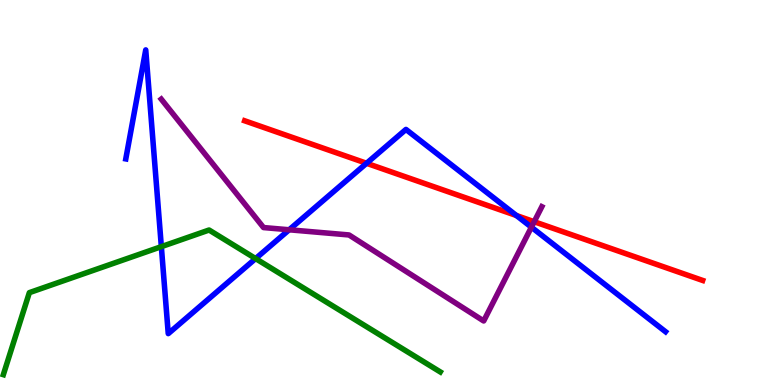[{'lines': ['blue', 'red'], 'intersections': [{'x': 4.73, 'y': 5.76}, {'x': 6.66, 'y': 4.4}]}, {'lines': ['green', 'red'], 'intersections': []}, {'lines': ['purple', 'red'], 'intersections': [{'x': 6.89, 'y': 4.24}]}, {'lines': ['blue', 'green'], 'intersections': [{'x': 2.08, 'y': 3.59}, {'x': 3.3, 'y': 3.28}]}, {'lines': ['blue', 'purple'], 'intersections': [{'x': 3.73, 'y': 4.03}, {'x': 6.86, 'y': 4.1}]}, {'lines': ['green', 'purple'], 'intersections': []}]